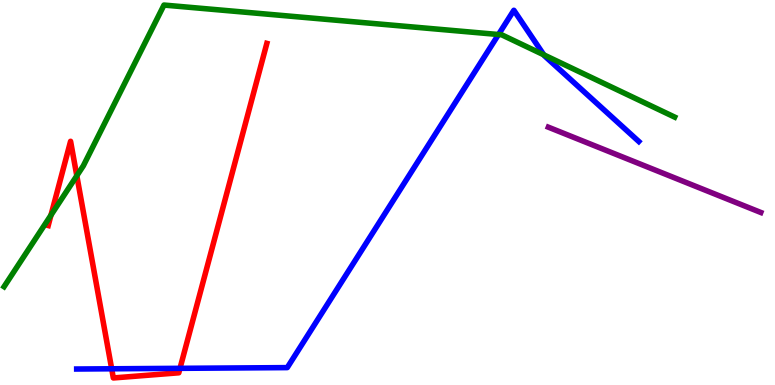[{'lines': ['blue', 'red'], 'intersections': [{'x': 1.44, 'y': 0.421}, {'x': 2.32, 'y': 0.433}]}, {'lines': ['green', 'red'], 'intersections': [{'x': 0.658, 'y': 4.41}, {'x': 0.991, 'y': 5.44}]}, {'lines': ['purple', 'red'], 'intersections': []}, {'lines': ['blue', 'green'], 'intersections': [{'x': 6.43, 'y': 9.1}, {'x': 7.02, 'y': 8.58}]}, {'lines': ['blue', 'purple'], 'intersections': []}, {'lines': ['green', 'purple'], 'intersections': []}]